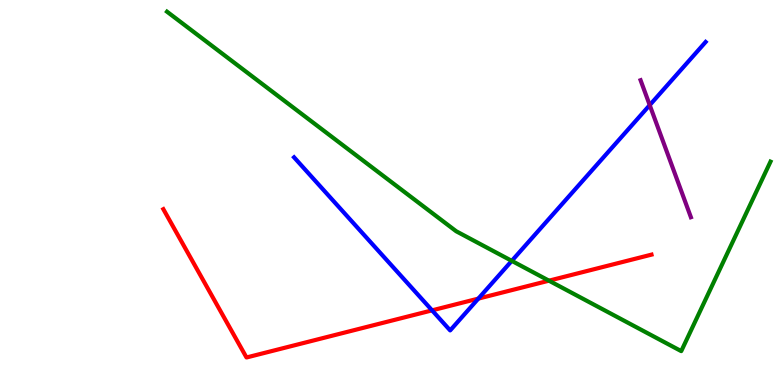[{'lines': ['blue', 'red'], 'intersections': [{'x': 5.58, 'y': 1.94}, {'x': 6.17, 'y': 2.24}]}, {'lines': ['green', 'red'], 'intersections': [{'x': 7.08, 'y': 2.71}]}, {'lines': ['purple', 'red'], 'intersections': []}, {'lines': ['blue', 'green'], 'intersections': [{'x': 6.6, 'y': 3.22}]}, {'lines': ['blue', 'purple'], 'intersections': [{'x': 8.38, 'y': 7.27}]}, {'lines': ['green', 'purple'], 'intersections': []}]